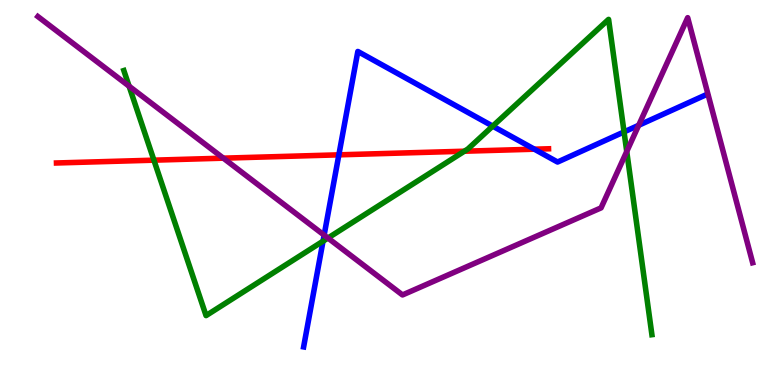[{'lines': ['blue', 'red'], 'intersections': [{'x': 4.37, 'y': 5.98}, {'x': 6.9, 'y': 6.12}]}, {'lines': ['green', 'red'], 'intersections': [{'x': 1.99, 'y': 5.84}, {'x': 5.99, 'y': 6.07}]}, {'lines': ['purple', 'red'], 'intersections': [{'x': 2.88, 'y': 5.89}]}, {'lines': ['blue', 'green'], 'intersections': [{'x': 4.17, 'y': 3.74}, {'x': 6.36, 'y': 6.72}, {'x': 8.05, 'y': 6.57}]}, {'lines': ['blue', 'purple'], 'intersections': [{'x': 4.18, 'y': 3.89}, {'x': 8.24, 'y': 6.75}]}, {'lines': ['green', 'purple'], 'intersections': [{'x': 1.67, 'y': 7.76}, {'x': 4.23, 'y': 3.82}, {'x': 8.09, 'y': 6.07}]}]